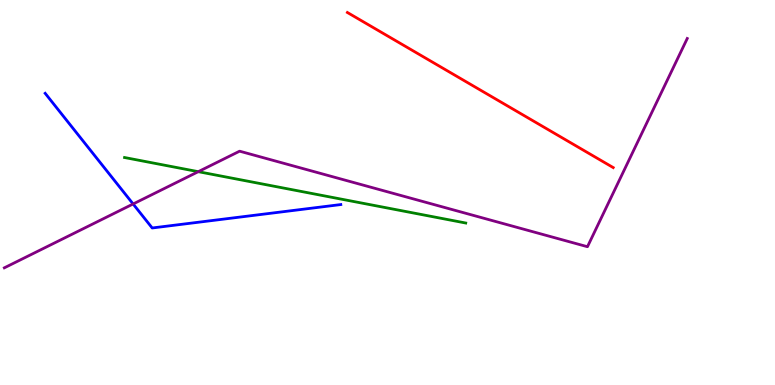[{'lines': ['blue', 'red'], 'intersections': []}, {'lines': ['green', 'red'], 'intersections': []}, {'lines': ['purple', 'red'], 'intersections': []}, {'lines': ['blue', 'green'], 'intersections': []}, {'lines': ['blue', 'purple'], 'intersections': [{'x': 1.72, 'y': 4.7}]}, {'lines': ['green', 'purple'], 'intersections': [{'x': 2.56, 'y': 5.54}]}]